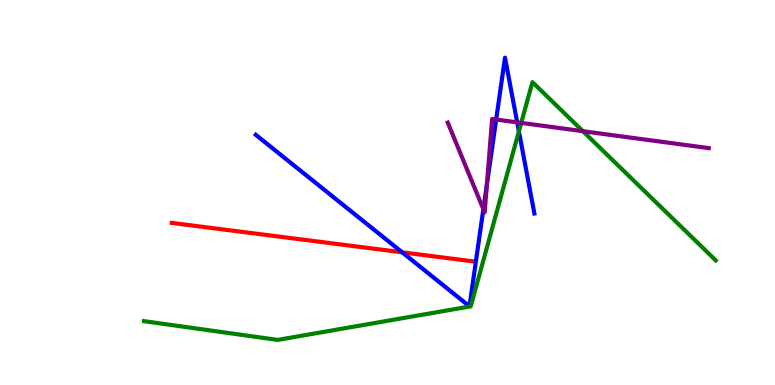[{'lines': ['blue', 'red'], 'intersections': [{'x': 5.19, 'y': 3.45}]}, {'lines': ['green', 'red'], 'intersections': []}, {'lines': ['purple', 'red'], 'intersections': []}, {'lines': ['blue', 'green'], 'intersections': [{'x': 6.7, 'y': 6.59}]}, {'lines': ['blue', 'purple'], 'intersections': [{'x': 6.24, 'y': 4.57}, {'x': 6.28, 'y': 5.21}, {'x': 6.4, 'y': 6.9}, {'x': 6.67, 'y': 6.82}]}, {'lines': ['green', 'purple'], 'intersections': [{'x': 6.73, 'y': 6.81}, {'x': 7.52, 'y': 6.59}]}]